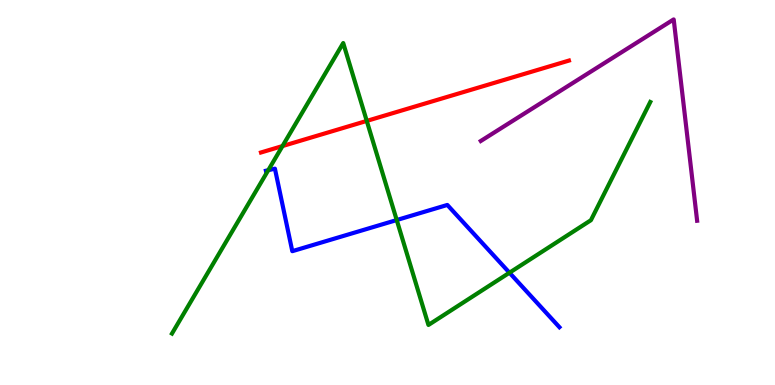[{'lines': ['blue', 'red'], 'intersections': []}, {'lines': ['green', 'red'], 'intersections': [{'x': 3.65, 'y': 6.21}, {'x': 4.73, 'y': 6.86}]}, {'lines': ['purple', 'red'], 'intersections': []}, {'lines': ['blue', 'green'], 'intersections': [{'x': 3.46, 'y': 5.58}, {'x': 5.12, 'y': 4.28}, {'x': 6.57, 'y': 2.92}]}, {'lines': ['blue', 'purple'], 'intersections': []}, {'lines': ['green', 'purple'], 'intersections': []}]